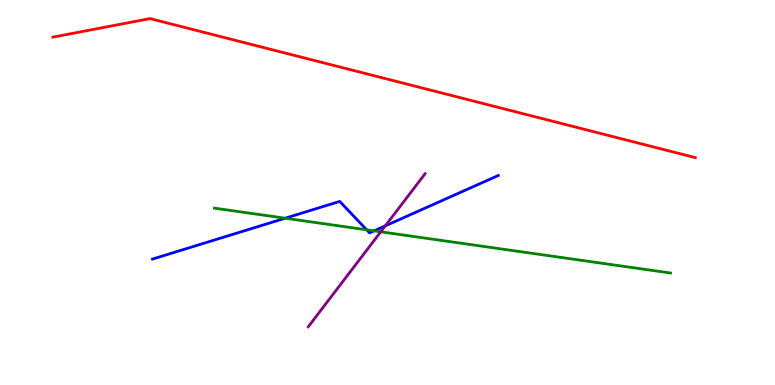[{'lines': ['blue', 'red'], 'intersections': []}, {'lines': ['green', 'red'], 'intersections': []}, {'lines': ['purple', 'red'], 'intersections': []}, {'lines': ['blue', 'green'], 'intersections': [{'x': 3.68, 'y': 4.33}, {'x': 4.73, 'y': 4.03}, {'x': 4.83, 'y': 4.0}]}, {'lines': ['blue', 'purple'], 'intersections': [{'x': 4.97, 'y': 4.13}]}, {'lines': ['green', 'purple'], 'intersections': [{'x': 4.91, 'y': 3.98}]}]